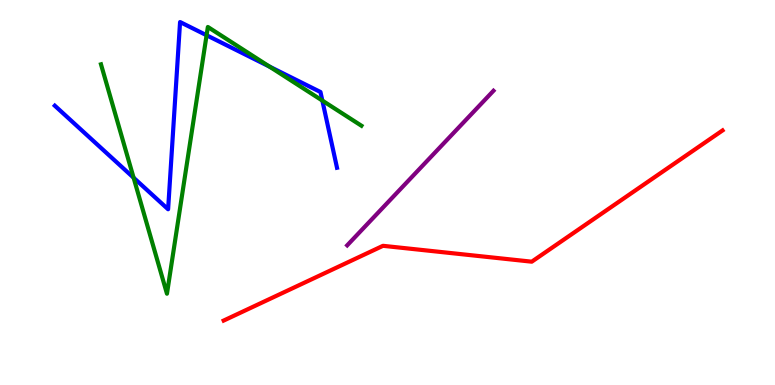[{'lines': ['blue', 'red'], 'intersections': []}, {'lines': ['green', 'red'], 'intersections': []}, {'lines': ['purple', 'red'], 'intersections': []}, {'lines': ['blue', 'green'], 'intersections': [{'x': 1.72, 'y': 5.38}, {'x': 2.67, 'y': 9.08}, {'x': 3.48, 'y': 8.27}, {'x': 4.16, 'y': 7.39}]}, {'lines': ['blue', 'purple'], 'intersections': []}, {'lines': ['green', 'purple'], 'intersections': []}]